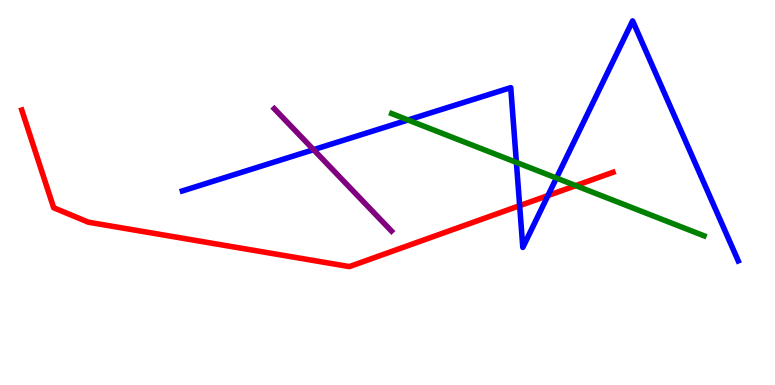[{'lines': ['blue', 'red'], 'intersections': [{'x': 6.71, 'y': 4.66}, {'x': 7.07, 'y': 4.92}]}, {'lines': ['green', 'red'], 'intersections': [{'x': 7.43, 'y': 5.18}]}, {'lines': ['purple', 'red'], 'intersections': []}, {'lines': ['blue', 'green'], 'intersections': [{'x': 5.26, 'y': 6.88}, {'x': 6.66, 'y': 5.78}, {'x': 7.18, 'y': 5.38}]}, {'lines': ['blue', 'purple'], 'intersections': [{'x': 4.05, 'y': 6.11}]}, {'lines': ['green', 'purple'], 'intersections': []}]